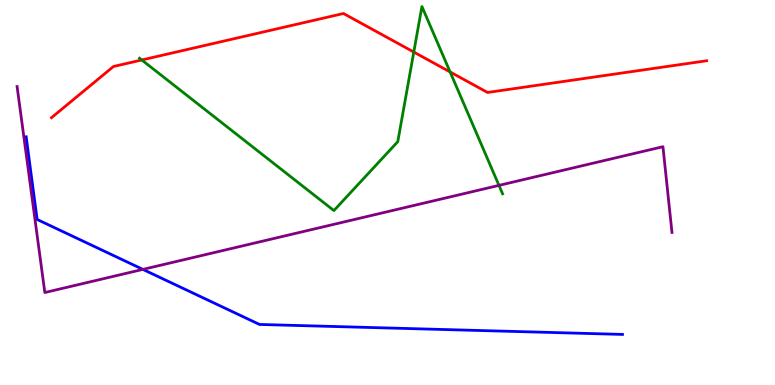[{'lines': ['blue', 'red'], 'intersections': []}, {'lines': ['green', 'red'], 'intersections': [{'x': 1.83, 'y': 8.44}, {'x': 5.34, 'y': 8.65}, {'x': 5.81, 'y': 8.13}]}, {'lines': ['purple', 'red'], 'intersections': []}, {'lines': ['blue', 'green'], 'intersections': []}, {'lines': ['blue', 'purple'], 'intersections': [{'x': 1.84, 'y': 3.0}]}, {'lines': ['green', 'purple'], 'intersections': [{'x': 6.44, 'y': 5.18}]}]